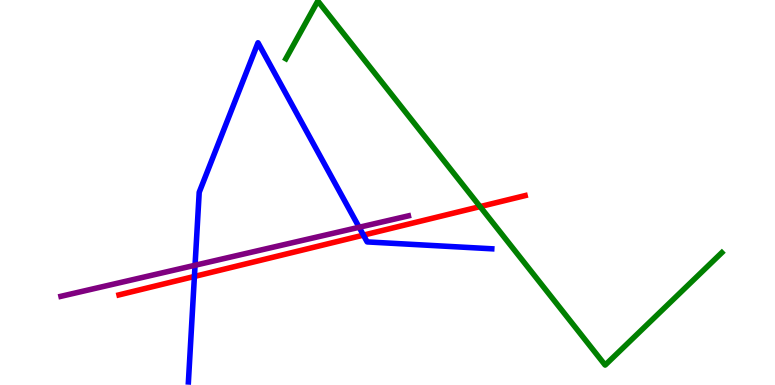[{'lines': ['blue', 'red'], 'intersections': [{'x': 2.51, 'y': 2.82}, {'x': 4.69, 'y': 3.89}]}, {'lines': ['green', 'red'], 'intersections': [{'x': 6.19, 'y': 4.63}]}, {'lines': ['purple', 'red'], 'intersections': []}, {'lines': ['blue', 'green'], 'intersections': []}, {'lines': ['blue', 'purple'], 'intersections': [{'x': 2.52, 'y': 3.11}, {'x': 4.63, 'y': 4.1}]}, {'lines': ['green', 'purple'], 'intersections': []}]